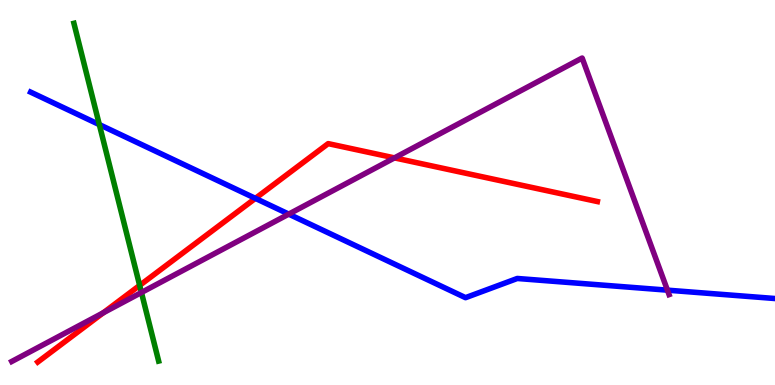[{'lines': ['blue', 'red'], 'intersections': [{'x': 3.3, 'y': 4.85}]}, {'lines': ['green', 'red'], 'intersections': [{'x': 1.8, 'y': 2.59}]}, {'lines': ['purple', 'red'], 'intersections': [{'x': 1.33, 'y': 1.87}, {'x': 5.09, 'y': 5.9}]}, {'lines': ['blue', 'green'], 'intersections': [{'x': 1.28, 'y': 6.76}]}, {'lines': ['blue', 'purple'], 'intersections': [{'x': 3.73, 'y': 4.44}, {'x': 8.61, 'y': 2.46}]}, {'lines': ['green', 'purple'], 'intersections': [{'x': 1.83, 'y': 2.4}]}]